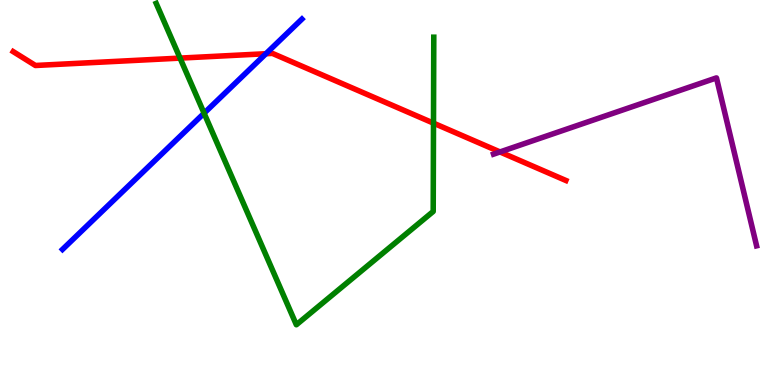[{'lines': ['blue', 'red'], 'intersections': [{'x': 3.43, 'y': 8.6}]}, {'lines': ['green', 'red'], 'intersections': [{'x': 2.32, 'y': 8.49}, {'x': 5.59, 'y': 6.8}]}, {'lines': ['purple', 'red'], 'intersections': [{'x': 6.45, 'y': 6.05}]}, {'lines': ['blue', 'green'], 'intersections': [{'x': 2.63, 'y': 7.06}]}, {'lines': ['blue', 'purple'], 'intersections': []}, {'lines': ['green', 'purple'], 'intersections': []}]